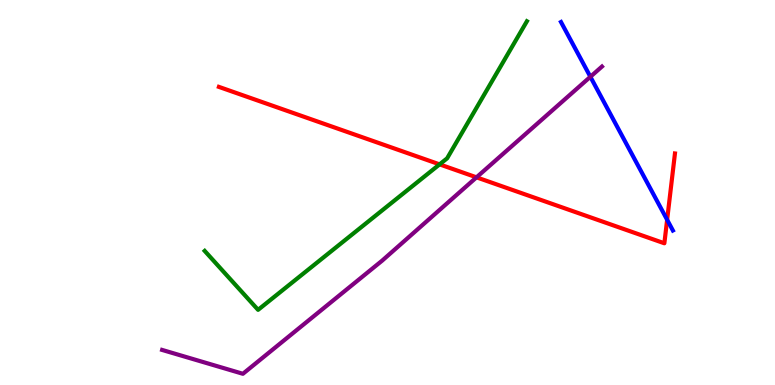[{'lines': ['blue', 'red'], 'intersections': [{'x': 8.61, 'y': 4.29}]}, {'lines': ['green', 'red'], 'intersections': [{'x': 5.67, 'y': 5.73}]}, {'lines': ['purple', 'red'], 'intersections': [{'x': 6.15, 'y': 5.39}]}, {'lines': ['blue', 'green'], 'intersections': []}, {'lines': ['blue', 'purple'], 'intersections': [{'x': 7.62, 'y': 8.01}]}, {'lines': ['green', 'purple'], 'intersections': []}]